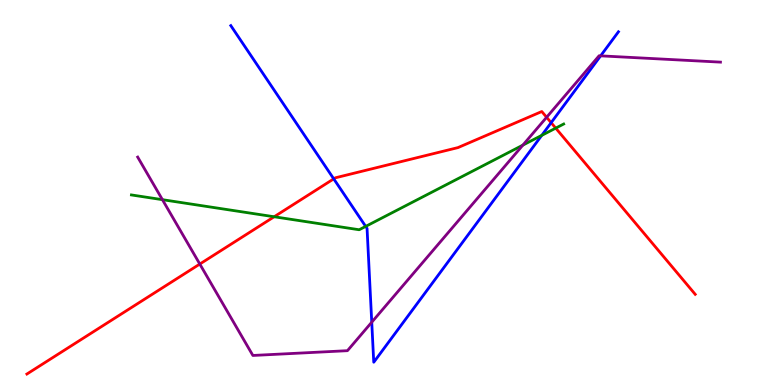[{'lines': ['blue', 'red'], 'intersections': [{'x': 4.31, 'y': 5.35}, {'x': 7.11, 'y': 6.81}]}, {'lines': ['green', 'red'], 'intersections': [{'x': 3.54, 'y': 4.37}, {'x': 7.17, 'y': 6.67}]}, {'lines': ['purple', 'red'], 'intersections': [{'x': 2.58, 'y': 3.14}, {'x': 7.05, 'y': 6.95}]}, {'lines': ['blue', 'green'], 'intersections': [{'x': 4.72, 'y': 4.12}, {'x': 6.99, 'y': 6.48}]}, {'lines': ['blue', 'purple'], 'intersections': [{'x': 4.8, 'y': 1.63}, {'x': 7.75, 'y': 8.55}]}, {'lines': ['green', 'purple'], 'intersections': [{'x': 2.1, 'y': 4.81}, {'x': 6.75, 'y': 6.23}]}]